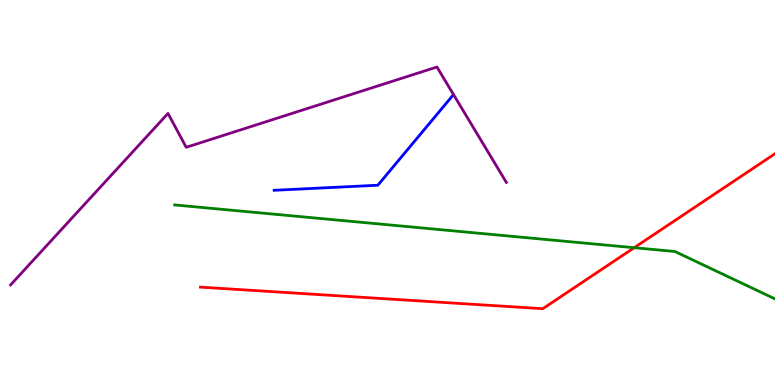[{'lines': ['blue', 'red'], 'intersections': []}, {'lines': ['green', 'red'], 'intersections': [{'x': 8.18, 'y': 3.57}]}, {'lines': ['purple', 'red'], 'intersections': []}, {'lines': ['blue', 'green'], 'intersections': []}, {'lines': ['blue', 'purple'], 'intersections': []}, {'lines': ['green', 'purple'], 'intersections': []}]